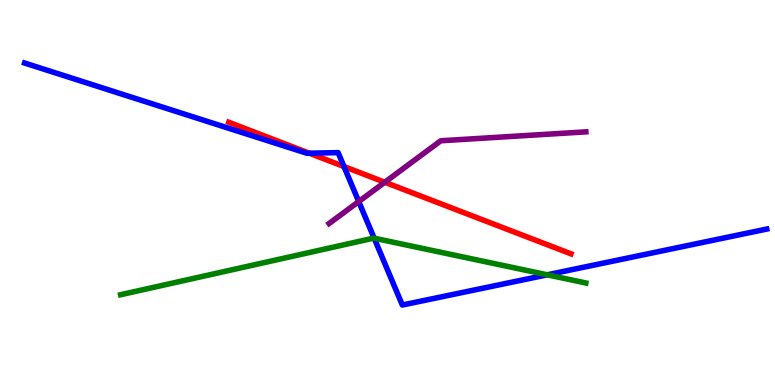[{'lines': ['blue', 'red'], 'intersections': [{'x': 3.99, 'y': 6.02}, {'x': 4.44, 'y': 5.67}]}, {'lines': ['green', 'red'], 'intersections': []}, {'lines': ['purple', 'red'], 'intersections': [{'x': 4.97, 'y': 5.27}]}, {'lines': ['blue', 'green'], 'intersections': [{'x': 4.83, 'y': 3.81}, {'x': 7.06, 'y': 2.86}]}, {'lines': ['blue', 'purple'], 'intersections': [{'x': 4.63, 'y': 4.76}]}, {'lines': ['green', 'purple'], 'intersections': []}]